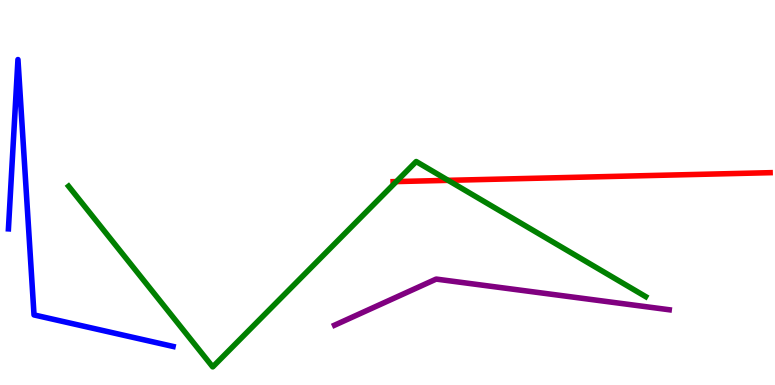[{'lines': ['blue', 'red'], 'intersections': []}, {'lines': ['green', 'red'], 'intersections': [{'x': 5.11, 'y': 5.28}, {'x': 5.78, 'y': 5.32}]}, {'lines': ['purple', 'red'], 'intersections': []}, {'lines': ['blue', 'green'], 'intersections': []}, {'lines': ['blue', 'purple'], 'intersections': []}, {'lines': ['green', 'purple'], 'intersections': []}]